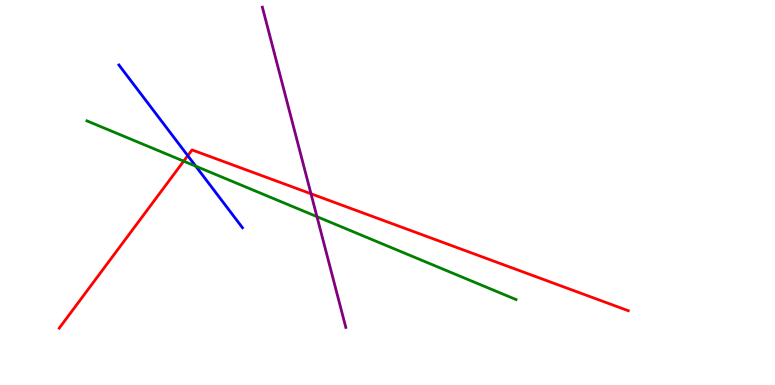[{'lines': ['blue', 'red'], 'intersections': [{'x': 2.42, 'y': 5.96}]}, {'lines': ['green', 'red'], 'intersections': [{'x': 2.37, 'y': 5.81}]}, {'lines': ['purple', 'red'], 'intersections': [{'x': 4.01, 'y': 4.97}]}, {'lines': ['blue', 'green'], 'intersections': [{'x': 2.53, 'y': 5.68}]}, {'lines': ['blue', 'purple'], 'intersections': []}, {'lines': ['green', 'purple'], 'intersections': [{'x': 4.09, 'y': 4.37}]}]